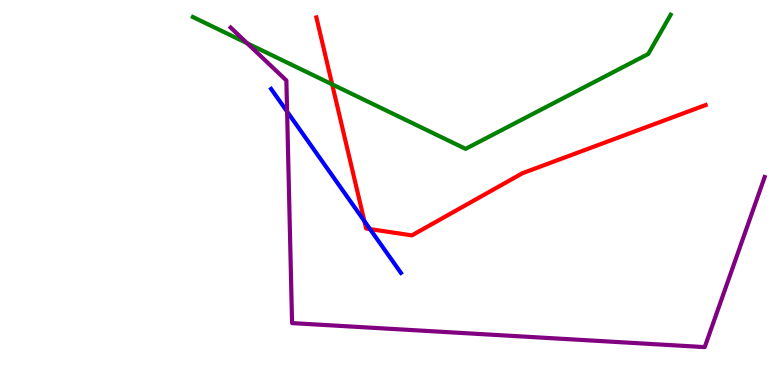[{'lines': ['blue', 'red'], 'intersections': [{'x': 4.7, 'y': 4.26}, {'x': 4.77, 'y': 4.05}]}, {'lines': ['green', 'red'], 'intersections': [{'x': 4.29, 'y': 7.81}]}, {'lines': ['purple', 'red'], 'intersections': []}, {'lines': ['blue', 'green'], 'intersections': []}, {'lines': ['blue', 'purple'], 'intersections': [{'x': 3.7, 'y': 7.1}]}, {'lines': ['green', 'purple'], 'intersections': [{'x': 3.19, 'y': 8.88}]}]